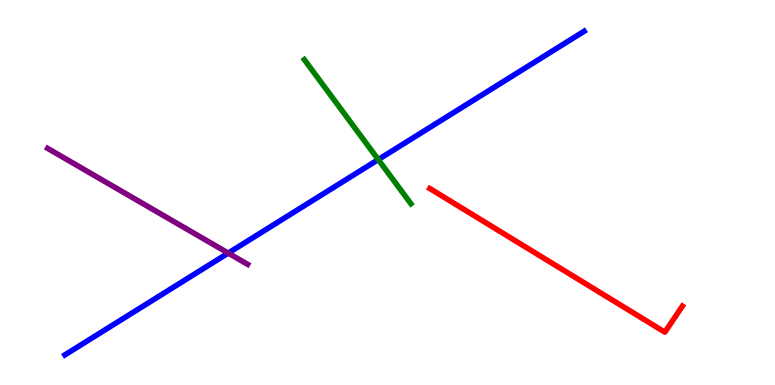[{'lines': ['blue', 'red'], 'intersections': []}, {'lines': ['green', 'red'], 'intersections': []}, {'lines': ['purple', 'red'], 'intersections': []}, {'lines': ['blue', 'green'], 'intersections': [{'x': 4.88, 'y': 5.86}]}, {'lines': ['blue', 'purple'], 'intersections': [{'x': 2.94, 'y': 3.43}]}, {'lines': ['green', 'purple'], 'intersections': []}]